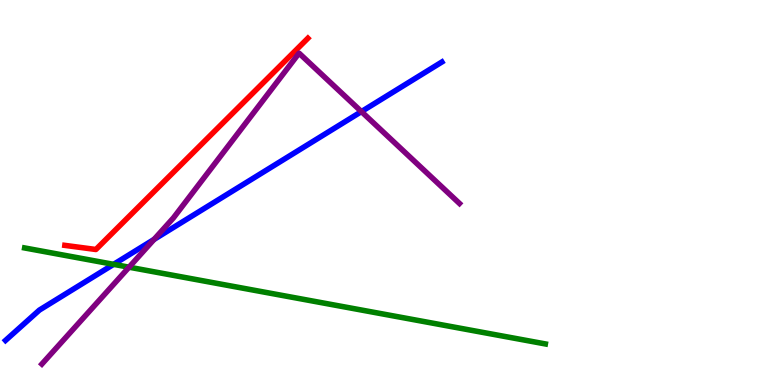[{'lines': ['blue', 'red'], 'intersections': []}, {'lines': ['green', 'red'], 'intersections': []}, {'lines': ['purple', 'red'], 'intersections': []}, {'lines': ['blue', 'green'], 'intersections': [{'x': 1.47, 'y': 3.13}]}, {'lines': ['blue', 'purple'], 'intersections': [{'x': 1.99, 'y': 3.78}, {'x': 4.66, 'y': 7.1}]}, {'lines': ['green', 'purple'], 'intersections': [{'x': 1.67, 'y': 3.06}]}]